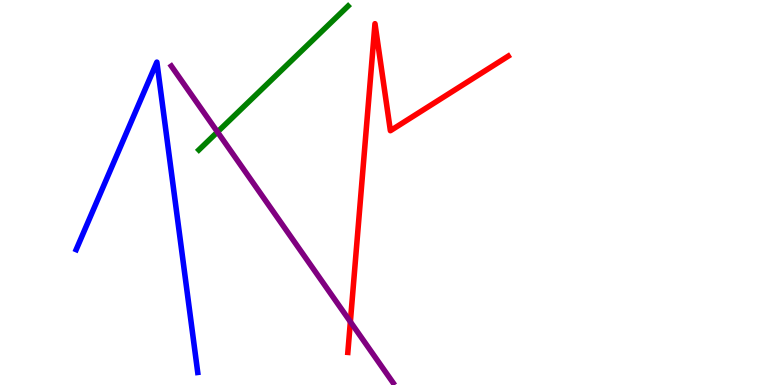[{'lines': ['blue', 'red'], 'intersections': []}, {'lines': ['green', 'red'], 'intersections': []}, {'lines': ['purple', 'red'], 'intersections': [{'x': 4.52, 'y': 1.64}]}, {'lines': ['blue', 'green'], 'intersections': []}, {'lines': ['blue', 'purple'], 'intersections': []}, {'lines': ['green', 'purple'], 'intersections': [{'x': 2.81, 'y': 6.57}]}]